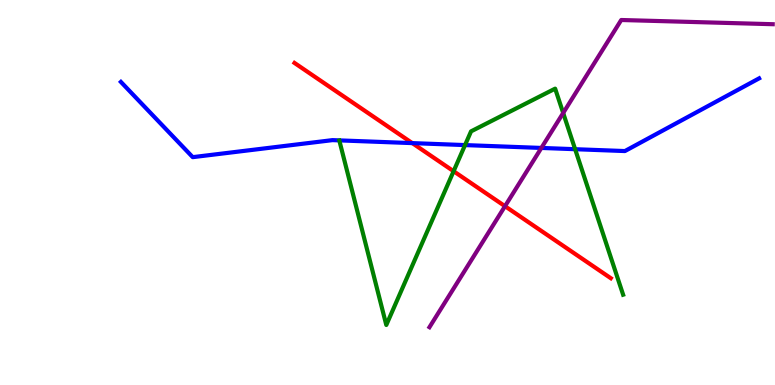[{'lines': ['blue', 'red'], 'intersections': [{'x': 5.32, 'y': 6.28}]}, {'lines': ['green', 'red'], 'intersections': [{'x': 5.85, 'y': 5.55}]}, {'lines': ['purple', 'red'], 'intersections': [{'x': 6.52, 'y': 4.64}]}, {'lines': ['blue', 'green'], 'intersections': [{'x': 6.0, 'y': 6.23}, {'x': 7.42, 'y': 6.12}]}, {'lines': ['blue', 'purple'], 'intersections': [{'x': 6.99, 'y': 6.16}]}, {'lines': ['green', 'purple'], 'intersections': [{'x': 7.27, 'y': 7.07}]}]